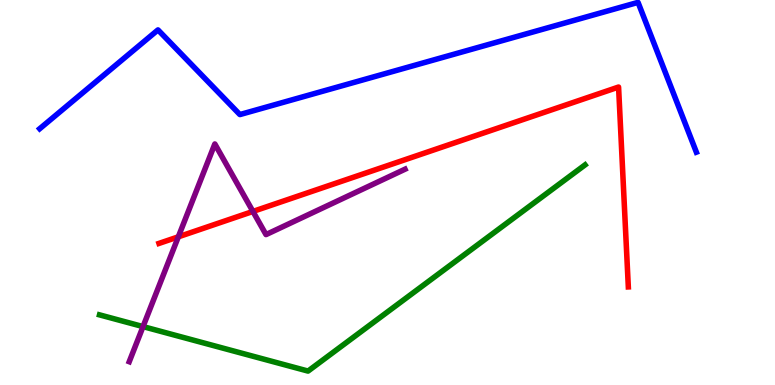[{'lines': ['blue', 'red'], 'intersections': []}, {'lines': ['green', 'red'], 'intersections': []}, {'lines': ['purple', 'red'], 'intersections': [{'x': 2.3, 'y': 3.85}, {'x': 3.26, 'y': 4.51}]}, {'lines': ['blue', 'green'], 'intersections': []}, {'lines': ['blue', 'purple'], 'intersections': []}, {'lines': ['green', 'purple'], 'intersections': [{'x': 1.85, 'y': 1.52}]}]